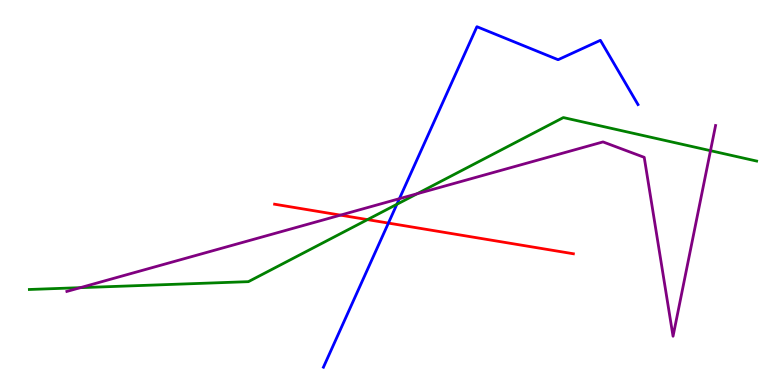[{'lines': ['blue', 'red'], 'intersections': [{'x': 5.01, 'y': 4.21}]}, {'lines': ['green', 'red'], 'intersections': [{'x': 4.74, 'y': 4.3}]}, {'lines': ['purple', 'red'], 'intersections': [{'x': 4.39, 'y': 4.41}]}, {'lines': ['blue', 'green'], 'intersections': [{'x': 5.12, 'y': 4.69}]}, {'lines': ['blue', 'purple'], 'intersections': [{'x': 5.15, 'y': 4.84}]}, {'lines': ['green', 'purple'], 'intersections': [{'x': 1.04, 'y': 2.53}, {'x': 5.38, 'y': 4.97}, {'x': 9.17, 'y': 6.09}]}]